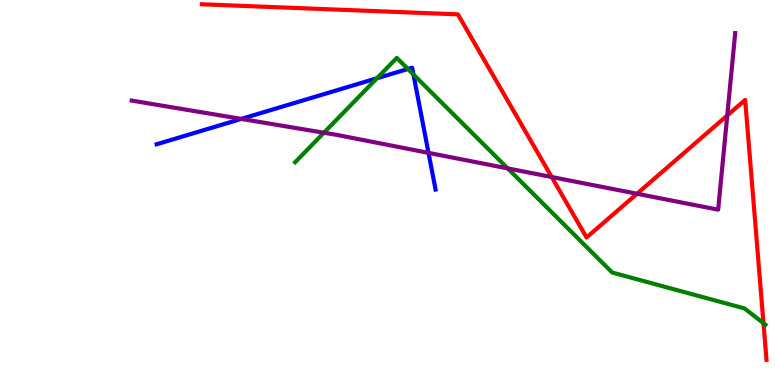[{'lines': ['blue', 'red'], 'intersections': []}, {'lines': ['green', 'red'], 'intersections': [{'x': 9.85, 'y': 1.6}]}, {'lines': ['purple', 'red'], 'intersections': [{'x': 7.12, 'y': 5.4}, {'x': 8.22, 'y': 4.97}, {'x': 9.38, 'y': 7.0}]}, {'lines': ['blue', 'green'], 'intersections': [{'x': 4.86, 'y': 7.97}, {'x': 5.26, 'y': 8.21}, {'x': 5.33, 'y': 8.06}]}, {'lines': ['blue', 'purple'], 'intersections': [{'x': 3.11, 'y': 6.91}, {'x': 5.53, 'y': 6.03}]}, {'lines': ['green', 'purple'], 'intersections': [{'x': 4.18, 'y': 6.55}, {'x': 6.55, 'y': 5.63}]}]